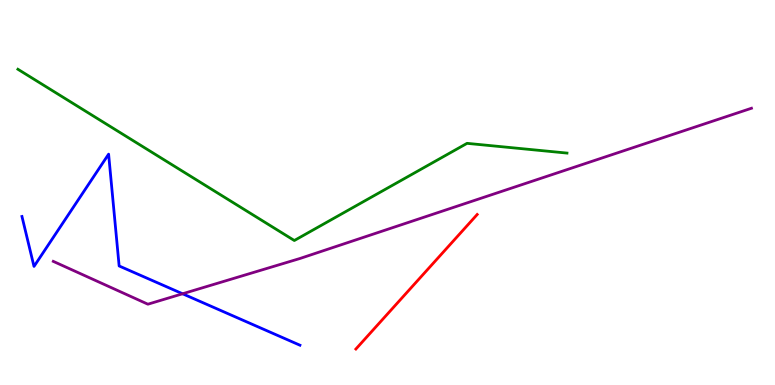[{'lines': ['blue', 'red'], 'intersections': []}, {'lines': ['green', 'red'], 'intersections': []}, {'lines': ['purple', 'red'], 'intersections': []}, {'lines': ['blue', 'green'], 'intersections': []}, {'lines': ['blue', 'purple'], 'intersections': [{'x': 2.36, 'y': 2.37}]}, {'lines': ['green', 'purple'], 'intersections': []}]